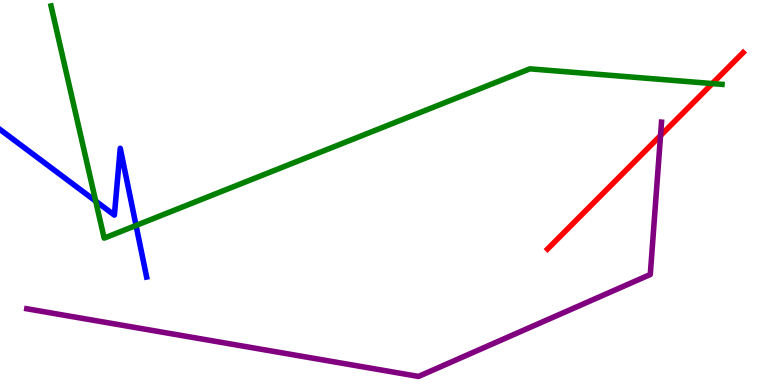[{'lines': ['blue', 'red'], 'intersections': []}, {'lines': ['green', 'red'], 'intersections': [{'x': 9.19, 'y': 7.83}]}, {'lines': ['purple', 'red'], 'intersections': [{'x': 8.52, 'y': 6.48}]}, {'lines': ['blue', 'green'], 'intersections': [{'x': 1.23, 'y': 4.78}, {'x': 1.76, 'y': 4.14}]}, {'lines': ['blue', 'purple'], 'intersections': []}, {'lines': ['green', 'purple'], 'intersections': []}]